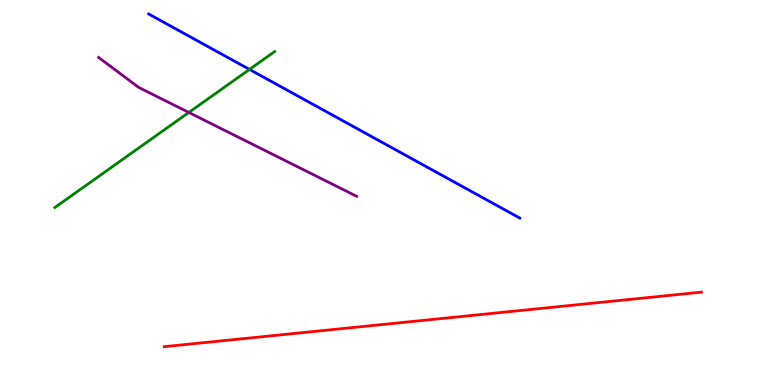[{'lines': ['blue', 'red'], 'intersections': []}, {'lines': ['green', 'red'], 'intersections': []}, {'lines': ['purple', 'red'], 'intersections': []}, {'lines': ['blue', 'green'], 'intersections': [{'x': 3.22, 'y': 8.2}]}, {'lines': ['blue', 'purple'], 'intersections': []}, {'lines': ['green', 'purple'], 'intersections': [{'x': 2.44, 'y': 7.08}]}]